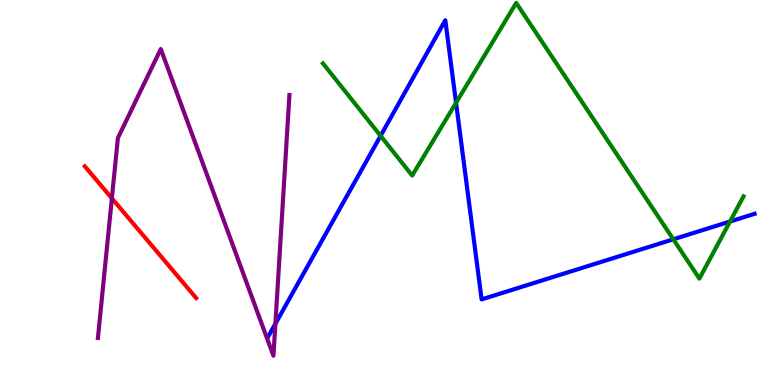[{'lines': ['blue', 'red'], 'intersections': []}, {'lines': ['green', 'red'], 'intersections': []}, {'lines': ['purple', 'red'], 'intersections': [{'x': 1.44, 'y': 4.85}]}, {'lines': ['blue', 'green'], 'intersections': [{'x': 4.91, 'y': 6.47}, {'x': 5.88, 'y': 7.33}, {'x': 8.69, 'y': 3.78}, {'x': 9.42, 'y': 4.25}]}, {'lines': ['blue', 'purple'], 'intersections': [{'x': 3.55, 'y': 1.59}]}, {'lines': ['green', 'purple'], 'intersections': []}]